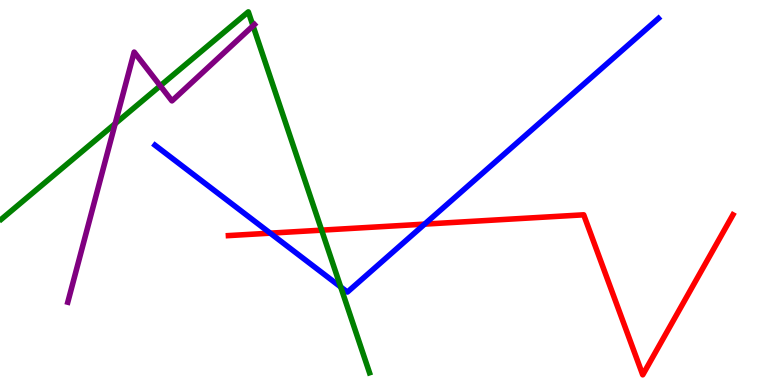[{'lines': ['blue', 'red'], 'intersections': [{'x': 3.49, 'y': 3.94}, {'x': 5.48, 'y': 4.18}]}, {'lines': ['green', 'red'], 'intersections': [{'x': 4.15, 'y': 4.02}]}, {'lines': ['purple', 'red'], 'intersections': []}, {'lines': ['blue', 'green'], 'intersections': [{'x': 4.4, 'y': 2.55}]}, {'lines': ['blue', 'purple'], 'intersections': []}, {'lines': ['green', 'purple'], 'intersections': [{'x': 1.49, 'y': 6.79}, {'x': 2.07, 'y': 7.77}, {'x': 3.26, 'y': 9.33}]}]